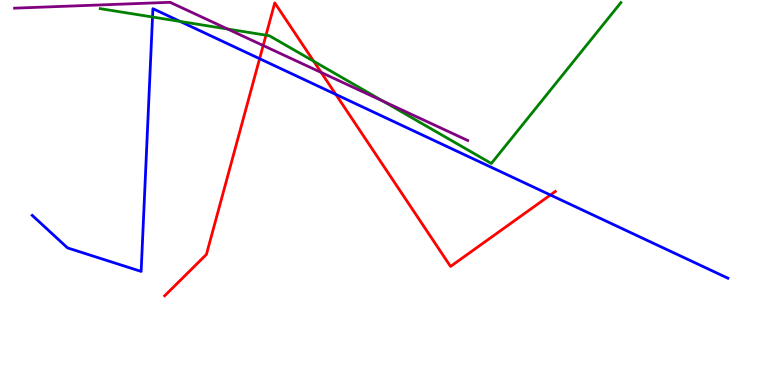[{'lines': ['blue', 'red'], 'intersections': [{'x': 3.35, 'y': 8.48}, {'x': 4.33, 'y': 7.55}, {'x': 7.1, 'y': 4.94}]}, {'lines': ['green', 'red'], 'intersections': [{'x': 3.43, 'y': 9.09}, {'x': 4.05, 'y': 8.41}]}, {'lines': ['purple', 'red'], 'intersections': [{'x': 3.4, 'y': 8.82}, {'x': 4.14, 'y': 8.12}]}, {'lines': ['blue', 'green'], 'intersections': [{'x': 1.97, 'y': 9.56}, {'x': 2.32, 'y': 9.44}]}, {'lines': ['blue', 'purple'], 'intersections': []}, {'lines': ['green', 'purple'], 'intersections': [{'x': 2.94, 'y': 9.25}, {'x': 4.95, 'y': 7.37}]}]